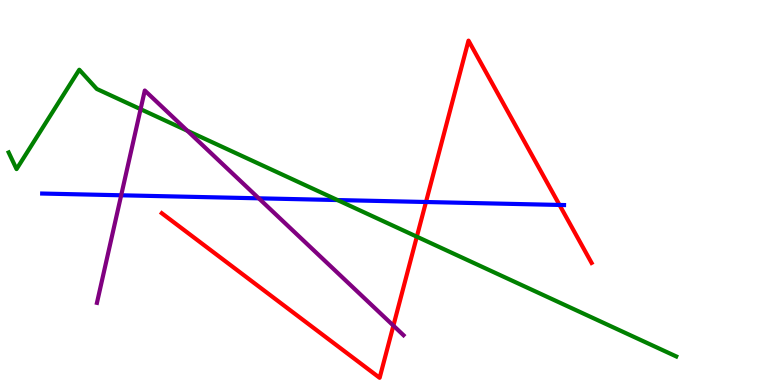[{'lines': ['blue', 'red'], 'intersections': [{'x': 5.5, 'y': 4.75}, {'x': 7.22, 'y': 4.68}]}, {'lines': ['green', 'red'], 'intersections': [{'x': 5.38, 'y': 3.85}]}, {'lines': ['purple', 'red'], 'intersections': [{'x': 5.08, 'y': 1.54}]}, {'lines': ['blue', 'green'], 'intersections': [{'x': 4.35, 'y': 4.8}]}, {'lines': ['blue', 'purple'], 'intersections': [{'x': 1.56, 'y': 4.93}, {'x': 3.34, 'y': 4.85}]}, {'lines': ['green', 'purple'], 'intersections': [{'x': 1.81, 'y': 7.16}, {'x': 2.42, 'y': 6.6}]}]